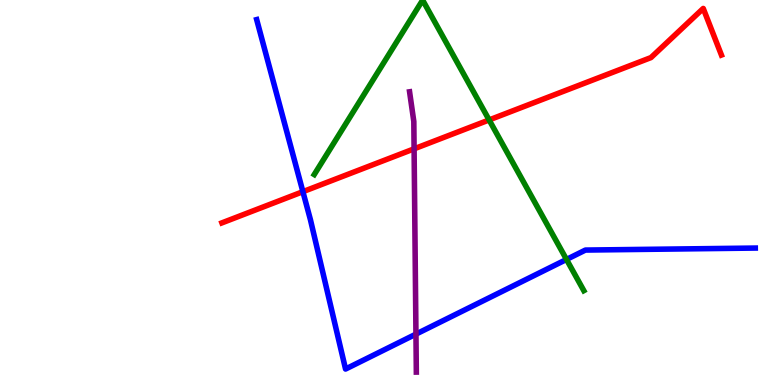[{'lines': ['blue', 'red'], 'intersections': [{'x': 3.91, 'y': 5.02}]}, {'lines': ['green', 'red'], 'intersections': [{'x': 6.31, 'y': 6.88}]}, {'lines': ['purple', 'red'], 'intersections': [{'x': 5.34, 'y': 6.13}]}, {'lines': ['blue', 'green'], 'intersections': [{'x': 7.31, 'y': 3.26}]}, {'lines': ['blue', 'purple'], 'intersections': [{'x': 5.37, 'y': 1.32}]}, {'lines': ['green', 'purple'], 'intersections': []}]